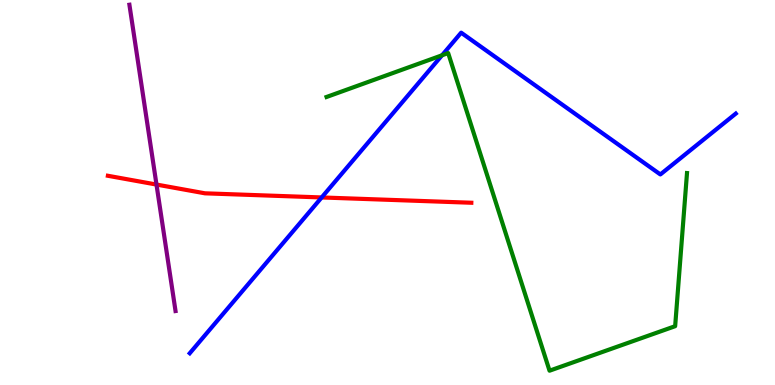[{'lines': ['blue', 'red'], 'intersections': [{'x': 4.15, 'y': 4.87}]}, {'lines': ['green', 'red'], 'intersections': []}, {'lines': ['purple', 'red'], 'intersections': [{'x': 2.02, 'y': 5.21}]}, {'lines': ['blue', 'green'], 'intersections': [{'x': 5.7, 'y': 8.56}]}, {'lines': ['blue', 'purple'], 'intersections': []}, {'lines': ['green', 'purple'], 'intersections': []}]